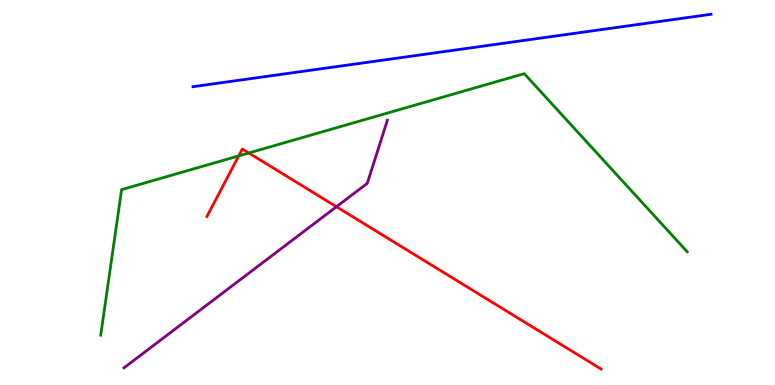[{'lines': ['blue', 'red'], 'intersections': []}, {'lines': ['green', 'red'], 'intersections': [{'x': 3.08, 'y': 5.95}, {'x': 3.21, 'y': 6.03}]}, {'lines': ['purple', 'red'], 'intersections': [{'x': 4.34, 'y': 4.63}]}, {'lines': ['blue', 'green'], 'intersections': []}, {'lines': ['blue', 'purple'], 'intersections': []}, {'lines': ['green', 'purple'], 'intersections': []}]